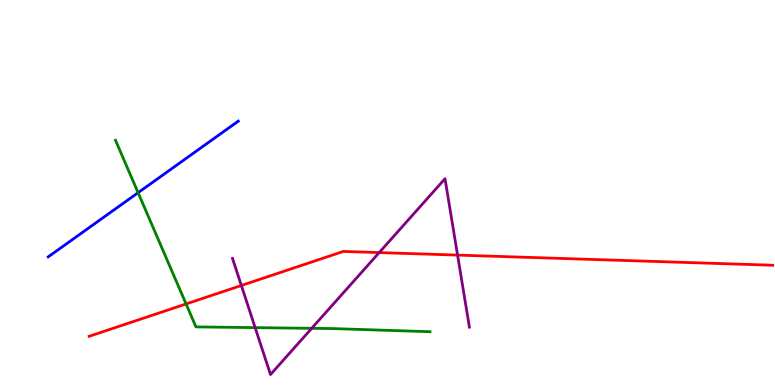[{'lines': ['blue', 'red'], 'intersections': []}, {'lines': ['green', 'red'], 'intersections': [{'x': 2.4, 'y': 2.11}]}, {'lines': ['purple', 'red'], 'intersections': [{'x': 3.11, 'y': 2.58}, {'x': 4.89, 'y': 3.44}, {'x': 5.9, 'y': 3.37}]}, {'lines': ['blue', 'green'], 'intersections': [{'x': 1.78, 'y': 5.0}]}, {'lines': ['blue', 'purple'], 'intersections': []}, {'lines': ['green', 'purple'], 'intersections': [{'x': 3.29, 'y': 1.49}, {'x': 4.02, 'y': 1.47}]}]